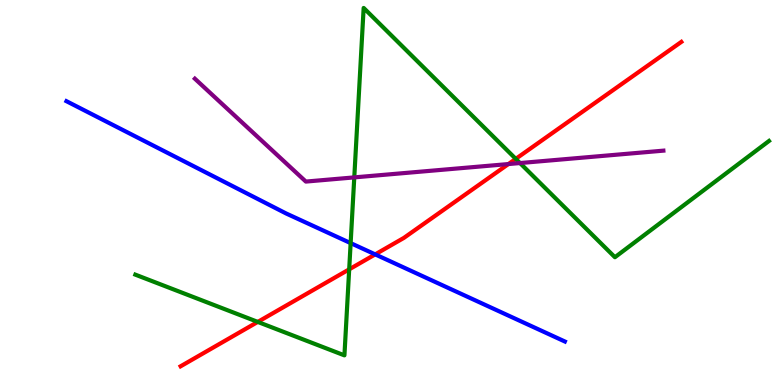[{'lines': ['blue', 'red'], 'intersections': [{'x': 4.84, 'y': 3.39}]}, {'lines': ['green', 'red'], 'intersections': [{'x': 3.33, 'y': 1.64}, {'x': 4.51, 'y': 3.0}, {'x': 6.66, 'y': 5.87}]}, {'lines': ['purple', 'red'], 'intersections': [{'x': 6.56, 'y': 5.74}]}, {'lines': ['blue', 'green'], 'intersections': [{'x': 4.52, 'y': 3.69}]}, {'lines': ['blue', 'purple'], 'intersections': []}, {'lines': ['green', 'purple'], 'intersections': [{'x': 4.57, 'y': 5.39}, {'x': 6.71, 'y': 5.76}]}]